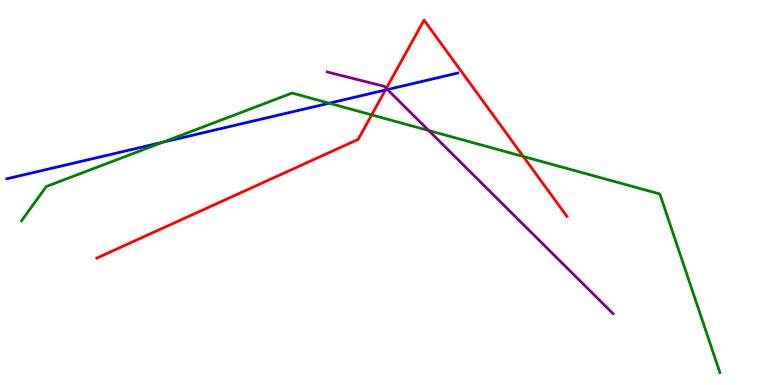[{'lines': ['blue', 'red'], 'intersections': [{'x': 4.97, 'y': 7.66}]}, {'lines': ['green', 'red'], 'intersections': [{'x': 4.8, 'y': 7.02}, {'x': 6.75, 'y': 5.94}]}, {'lines': ['purple', 'red'], 'intersections': [{'x': 4.98, 'y': 7.7}]}, {'lines': ['blue', 'green'], 'intersections': [{'x': 2.1, 'y': 6.31}, {'x': 4.25, 'y': 7.32}]}, {'lines': ['blue', 'purple'], 'intersections': [{'x': 5.0, 'y': 7.67}]}, {'lines': ['green', 'purple'], 'intersections': [{'x': 5.53, 'y': 6.61}]}]